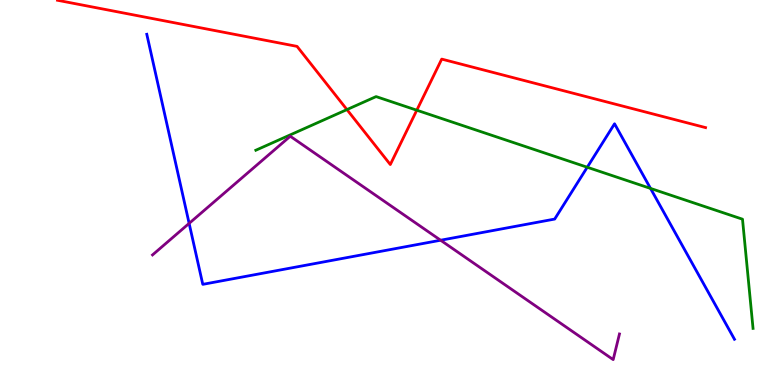[{'lines': ['blue', 'red'], 'intersections': []}, {'lines': ['green', 'red'], 'intersections': [{'x': 4.48, 'y': 7.15}, {'x': 5.38, 'y': 7.14}]}, {'lines': ['purple', 'red'], 'intersections': []}, {'lines': ['blue', 'green'], 'intersections': [{'x': 7.58, 'y': 5.66}, {'x': 8.39, 'y': 5.11}]}, {'lines': ['blue', 'purple'], 'intersections': [{'x': 2.44, 'y': 4.2}, {'x': 5.69, 'y': 3.76}]}, {'lines': ['green', 'purple'], 'intersections': []}]